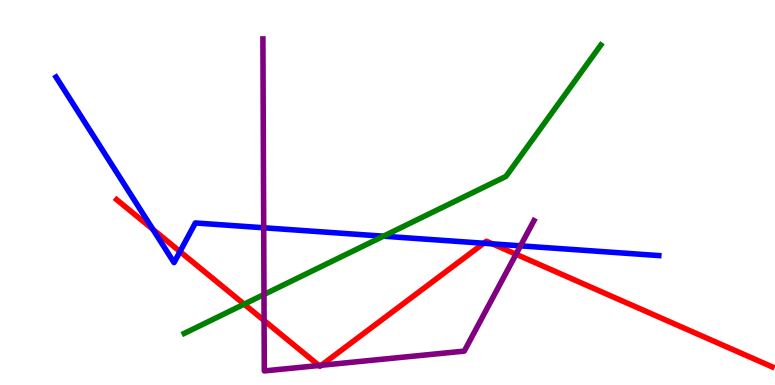[{'lines': ['blue', 'red'], 'intersections': [{'x': 1.97, 'y': 4.04}, {'x': 2.32, 'y': 3.47}, {'x': 6.24, 'y': 3.68}, {'x': 6.35, 'y': 3.67}]}, {'lines': ['green', 'red'], 'intersections': [{'x': 3.15, 'y': 2.1}]}, {'lines': ['purple', 'red'], 'intersections': [{'x': 3.41, 'y': 1.67}, {'x': 4.12, 'y': 0.506}, {'x': 4.15, 'y': 0.512}, {'x': 6.66, 'y': 3.4}]}, {'lines': ['blue', 'green'], 'intersections': [{'x': 4.95, 'y': 3.87}]}, {'lines': ['blue', 'purple'], 'intersections': [{'x': 3.4, 'y': 4.08}, {'x': 6.72, 'y': 3.61}]}, {'lines': ['green', 'purple'], 'intersections': [{'x': 3.41, 'y': 2.35}]}]